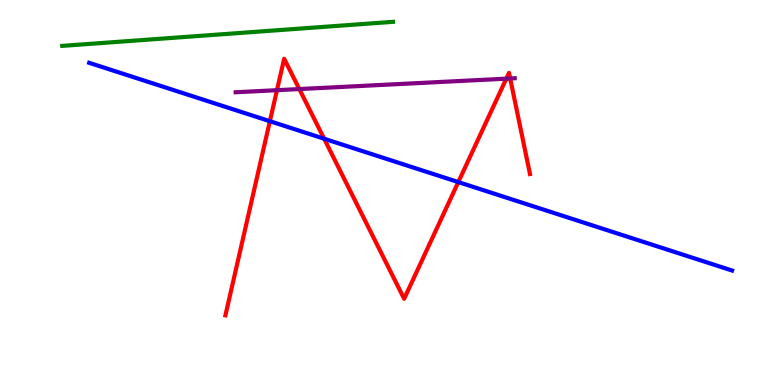[{'lines': ['blue', 'red'], 'intersections': [{'x': 3.48, 'y': 6.85}, {'x': 4.18, 'y': 6.4}, {'x': 5.91, 'y': 5.27}]}, {'lines': ['green', 'red'], 'intersections': []}, {'lines': ['purple', 'red'], 'intersections': [{'x': 3.57, 'y': 7.66}, {'x': 3.86, 'y': 7.69}, {'x': 6.53, 'y': 7.96}, {'x': 6.58, 'y': 7.96}]}, {'lines': ['blue', 'green'], 'intersections': []}, {'lines': ['blue', 'purple'], 'intersections': []}, {'lines': ['green', 'purple'], 'intersections': []}]